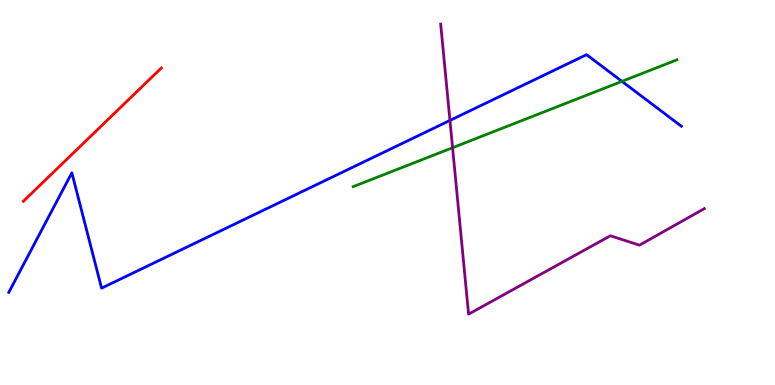[{'lines': ['blue', 'red'], 'intersections': []}, {'lines': ['green', 'red'], 'intersections': []}, {'lines': ['purple', 'red'], 'intersections': []}, {'lines': ['blue', 'green'], 'intersections': [{'x': 8.03, 'y': 7.89}]}, {'lines': ['blue', 'purple'], 'intersections': [{'x': 5.81, 'y': 6.87}]}, {'lines': ['green', 'purple'], 'intersections': [{'x': 5.84, 'y': 6.16}]}]